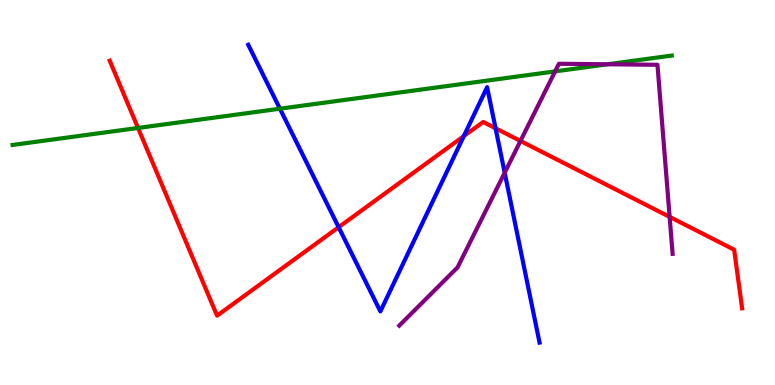[{'lines': ['blue', 'red'], 'intersections': [{'x': 4.37, 'y': 4.1}, {'x': 5.98, 'y': 6.46}, {'x': 6.39, 'y': 6.67}]}, {'lines': ['green', 'red'], 'intersections': [{'x': 1.78, 'y': 6.68}]}, {'lines': ['purple', 'red'], 'intersections': [{'x': 6.72, 'y': 6.34}, {'x': 8.64, 'y': 4.37}]}, {'lines': ['blue', 'green'], 'intersections': [{'x': 3.61, 'y': 7.18}]}, {'lines': ['blue', 'purple'], 'intersections': [{'x': 6.51, 'y': 5.51}]}, {'lines': ['green', 'purple'], 'intersections': [{'x': 7.16, 'y': 8.15}, {'x': 7.84, 'y': 8.33}]}]